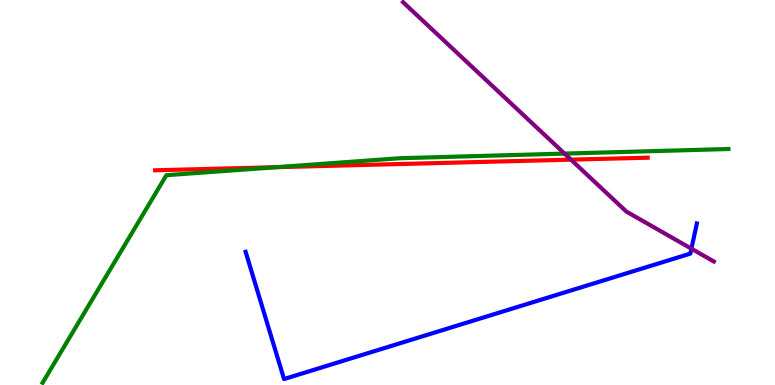[{'lines': ['blue', 'red'], 'intersections': []}, {'lines': ['green', 'red'], 'intersections': [{'x': 3.57, 'y': 5.66}]}, {'lines': ['purple', 'red'], 'intersections': [{'x': 7.37, 'y': 5.85}]}, {'lines': ['blue', 'green'], 'intersections': []}, {'lines': ['blue', 'purple'], 'intersections': [{'x': 8.92, 'y': 3.54}]}, {'lines': ['green', 'purple'], 'intersections': [{'x': 7.28, 'y': 6.01}]}]